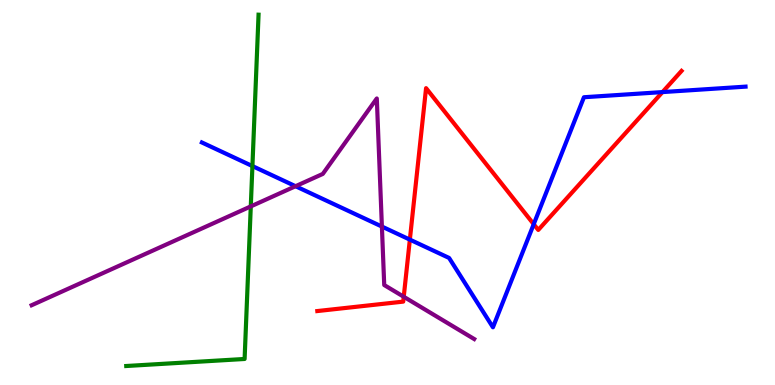[{'lines': ['blue', 'red'], 'intersections': [{'x': 5.29, 'y': 3.78}, {'x': 6.89, 'y': 4.18}, {'x': 8.55, 'y': 7.61}]}, {'lines': ['green', 'red'], 'intersections': []}, {'lines': ['purple', 'red'], 'intersections': [{'x': 5.21, 'y': 2.29}]}, {'lines': ['blue', 'green'], 'intersections': [{'x': 3.26, 'y': 5.69}]}, {'lines': ['blue', 'purple'], 'intersections': [{'x': 3.81, 'y': 5.16}, {'x': 4.93, 'y': 4.12}]}, {'lines': ['green', 'purple'], 'intersections': [{'x': 3.24, 'y': 4.64}]}]